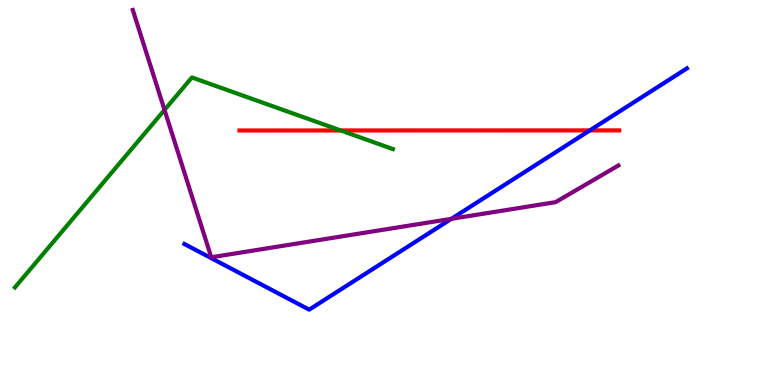[{'lines': ['blue', 'red'], 'intersections': [{'x': 7.61, 'y': 6.61}]}, {'lines': ['green', 'red'], 'intersections': [{'x': 4.4, 'y': 6.61}]}, {'lines': ['purple', 'red'], 'intersections': []}, {'lines': ['blue', 'green'], 'intersections': []}, {'lines': ['blue', 'purple'], 'intersections': [{'x': 5.82, 'y': 4.32}]}, {'lines': ['green', 'purple'], 'intersections': [{'x': 2.12, 'y': 7.14}]}]